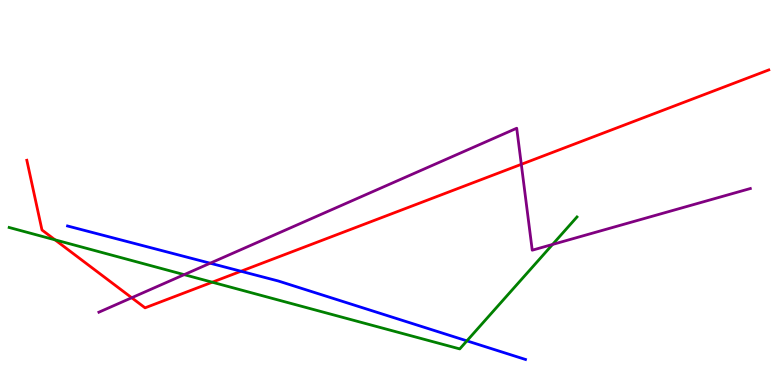[{'lines': ['blue', 'red'], 'intersections': [{'x': 3.11, 'y': 2.95}]}, {'lines': ['green', 'red'], 'intersections': [{'x': 0.71, 'y': 3.77}, {'x': 2.74, 'y': 2.67}]}, {'lines': ['purple', 'red'], 'intersections': [{'x': 1.7, 'y': 2.27}, {'x': 6.73, 'y': 5.73}]}, {'lines': ['blue', 'green'], 'intersections': [{'x': 6.02, 'y': 1.15}]}, {'lines': ['blue', 'purple'], 'intersections': [{'x': 2.71, 'y': 3.16}]}, {'lines': ['green', 'purple'], 'intersections': [{'x': 2.38, 'y': 2.87}, {'x': 7.13, 'y': 3.65}]}]